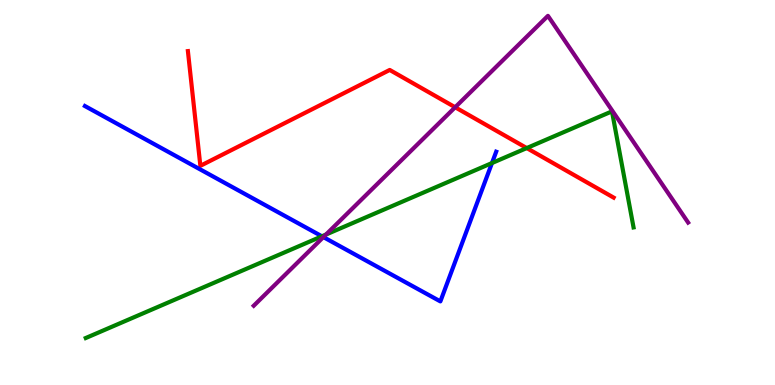[{'lines': ['blue', 'red'], 'intersections': []}, {'lines': ['green', 'red'], 'intersections': [{'x': 6.8, 'y': 6.15}]}, {'lines': ['purple', 'red'], 'intersections': [{'x': 5.87, 'y': 7.21}]}, {'lines': ['blue', 'green'], 'intersections': [{'x': 4.15, 'y': 3.86}, {'x': 6.35, 'y': 5.77}]}, {'lines': ['blue', 'purple'], 'intersections': [{'x': 4.17, 'y': 3.84}]}, {'lines': ['green', 'purple'], 'intersections': [{'x': 4.21, 'y': 3.91}]}]